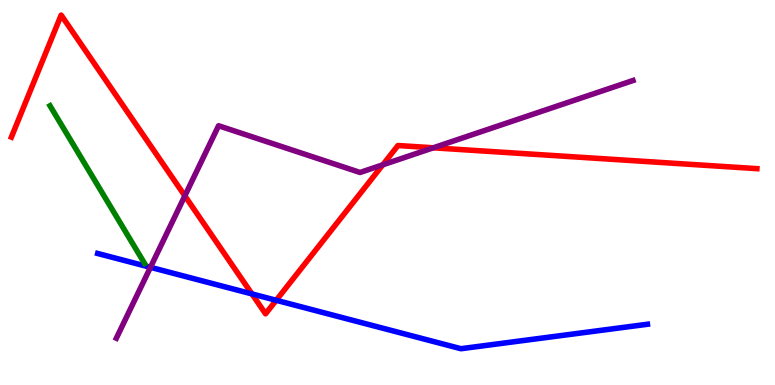[{'lines': ['blue', 'red'], 'intersections': [{'x': 3.25, 'y': 2.37}, {'x': 3.56, 'y': 2.2}]}, {'lines': ['green', 'red'], 'intersections': []}, {'lines': ['purple', 'red'], 'intersections': [{'x': 2.39, 'y': 4.91}, {'x': 4.94, 'y': 5.72}, {'x': 5.59, 'y': 6.16}]}, {'lines': ['blue', 'green'], 'intersections': []}, {'lines': ['blue', 'purple'], 'intersections': [{'x': 1.94, 'y': 3.06}]}, {'lines': ['green', 'purple'], 'intersections': []}]